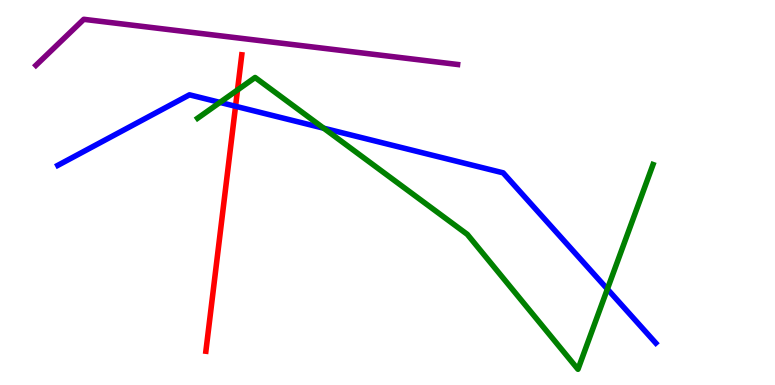[{'lines': ['blue', 'red'], 'intersections': [{'x': 3.04, 'y': 7.24}]}, {'lines': ['green', 'red'], 'intersections': [{'x': 3.06, 'y': 7.66}]}, {'lines': ['purple', 'red'], 'intersections': []}, {'lines': ['blue', 'green'], 'intersections': [{'x': 2.84, 'y': 7.34}, {'x': 4.18, 'y': 6.67}, {'x': 7.84, 'y': 2.49}]}, {'lines': ['blue', 'purple'], 'intersections': []}, {'lines': ['green', 'purple'], 'intersections': []}]